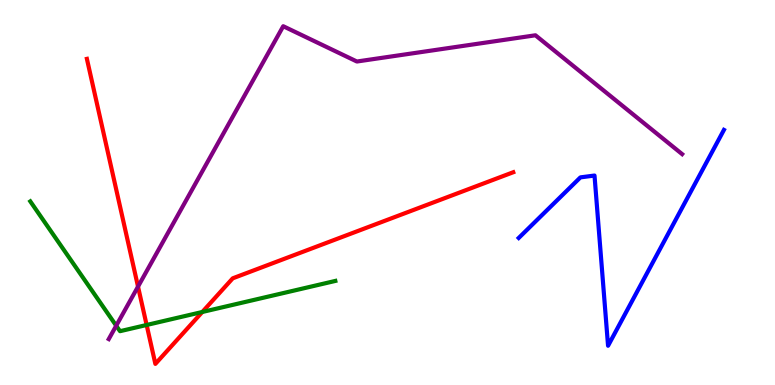[{'lines': ['blue', 'red'], 'intersections': []}, {'lines': ['green', 'red'], 'intersections': [{'x': 1.89, 'y': 1.56}, {'x': 2.61, 'y': 1.9}]}, {'lines': ['purple', 'red'], 'intersections': [{'x': 1.78, 'y': 2.56}]}, {'lines': ['blue', 'green'], 'intersections': []}, {'lines': ['blue', 'purple'], 'intersections': []}, {'lines': ['green', 'purple'], 'intersections': [{'x': 1.5, 'y': 1.54}]}]